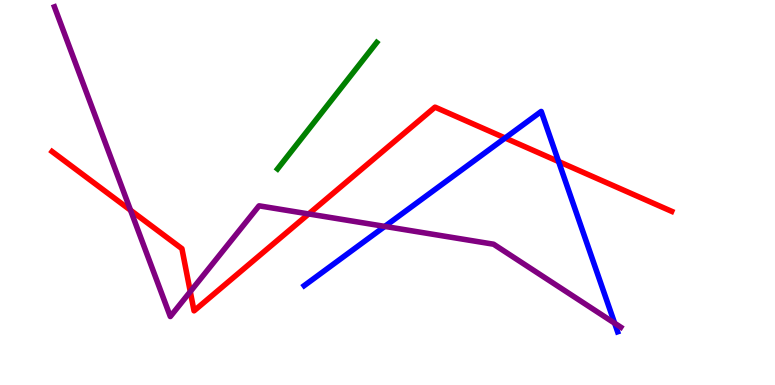[{'lines': ['blue', 'red'], 'intersections': [{'x': 6.52, 'y': 6.42}, {'x': 7.21, 'y': 5.8}]}, {'lines': ['green', 'red'], 'intersections': []}, {'lines': ['purple', 'red'], 'intersections': [{'x': 1.68, 'y': 4.54}, {'x': 2.46, 'y': 2.43}, {'x': 3.98, 'y': 4.44}]}, {'lines': ['blue', 'green'], 'intersections': []}, {'lines': ['blue', 'purple'], 'intersections': [{'x': 4.97, 'y': 4.12}, {'x': 7.93, 'y': 1.61}]}, {'lines': ['green', 'purple'], 'intersections': []}]